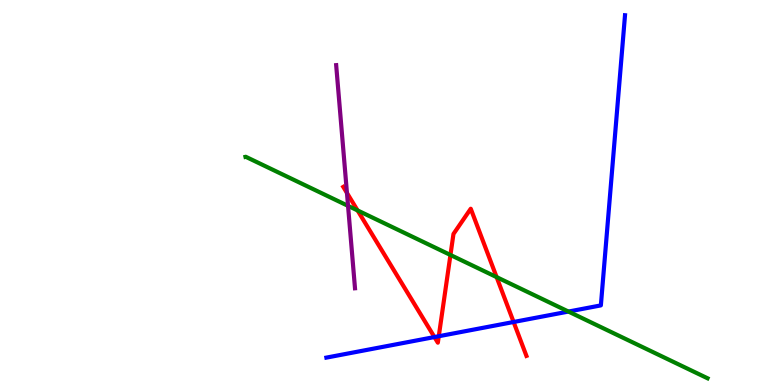[{'lines': ['blue', 'red'], 'intersections': [{'x': 5.61, 'y': 1.25}, {'x': 5.66, 'y': 1.27}, {'x': 6.63, 'y': 1.64}]}, {'lines': ['green', 'red'], 'intersections': [{'x': 4.61, 'y': 4.53}, {'x': 5.81, 'y': 3.38}, {'x': 6.41, 'y': 2.8}]}, {'lines': ['purple', 'red'], 'intersections': [{'x': 4.48, 'y': 4.99}]}, {'lines': ['blue', 'green'], 'intersections': [{'x': 7.33, 'y': 1.91}]}, {'lines': ['blue', 'purple'], 'intersections': []}, {'lines': ['green', 'purple'], 'intersections': [{'x': 4.49, 'y': 4.65}]}]